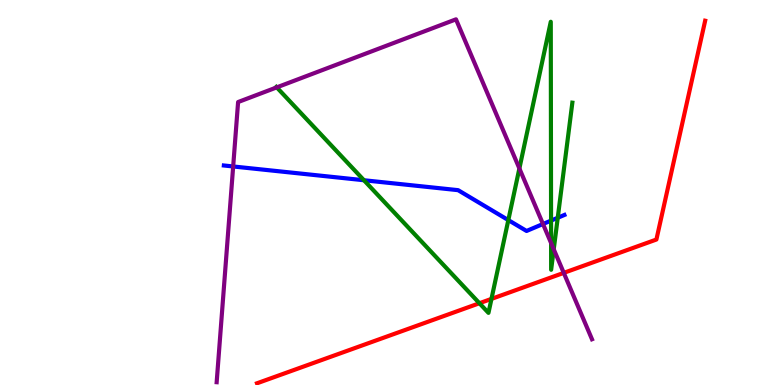[{'lines': ['blue', 'red'], 'intersections': []}, {'lines': ['green', 'red'], 'intersections': [{'x': 6.19, 'y': 2.12}, {'x': 6.34, 'y': 2.24}]}, {'lines': ['purple', 'red'], 'intersections': [{'x': 7.27, 'y': 2.91}]}, {'lines': ['blue', 'green'], 'intersections': [{'x': 4.7, 'y': 5.32}, {'x': 6.56, 'y': 4.28}, {'x': 7.11, 'y': 4.27}, {'x': 7.2, 'y': 4.34}]}, {'lines': ['blue', 'purple'], 'intersections': [{'x': 3.01, 'y': 5.68}, {'x': 7.01, 'y': 4.18}]}, {'lines': ['green', 'purple'], 'intersections': [{'x': 3.57, 'y': 7.73}, {'x': 6.7, 'y': 5.62}, {'x': 7.11, 'y': 3.69}, {'x': 7.15, 'y': 3.52}]}]